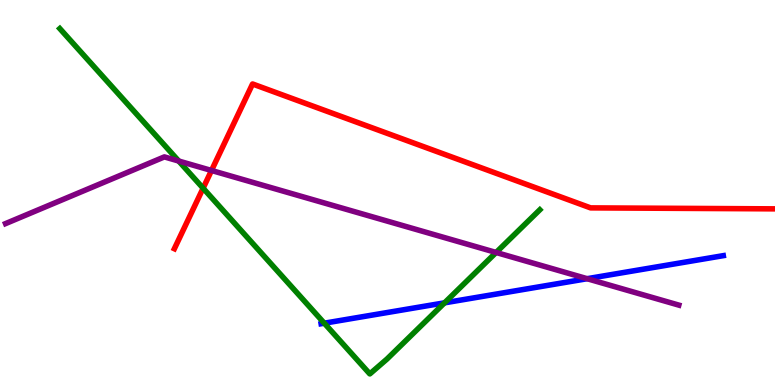[{'lines': ['blue', 'red'], 'intersections': []}, {'lines': ['green', 'red'], 'intersections': [{'x': 2.62, 'y': 5.11}]}, {'lines': ['purple', 'red'], 'intersections': [{'x': 2.73, 'y': 5.57}]}, {'lines': ['blue', 'green'], 'intersections': [{'x': 4.18, 'y': 1.61}, {'x': 5.74, 'y': 2.13}]}, {'lines': ['blue', 'purple'], 'intersections': [{'x': 7.58, 'y': 2.76}]}, {'lines': ['green', 'purple'], 'intersections': [{'x': 2.31, 'y': 5.82}, {'x': 6.4, 'y': 3.44}]}]